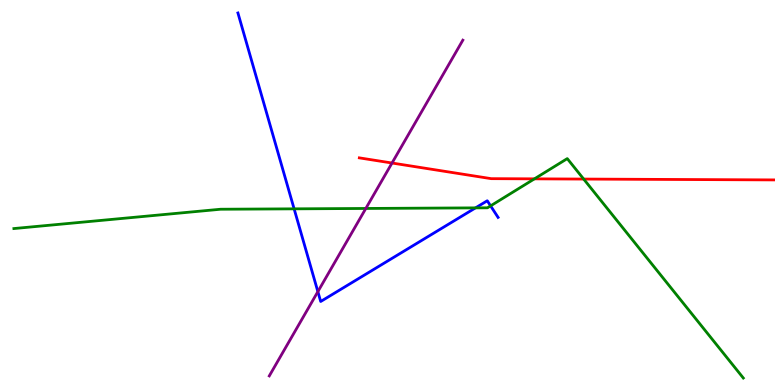[{'lines': ['blue', 'red'], 'intersections': []}, {'lines': ['green', 'red'], 'intersections': [{'x': 6.9, 'y': 5.35}, {'x': 7.53, 'y': 5.35}]}, {'lines': ['purple', 'red'], 'intersections': [{'x': 5.06, 'y': 5.77}]}, {'lines': ['blue', 'green'], 'intersections': [{'x': 3.8, 'y': 4.58}, {'x': 6.14, 'y': 4.6}, {'x': 6.33, 'y': 4.65}]}, {'lines': ['blue', 'purple'], 'intersections': [{'x': 4.1, 'y': 2.42}]}, {'lines': ['green', 'purple'], 'intersections': [{'x': 4.72, 'y': 4.59}]}]